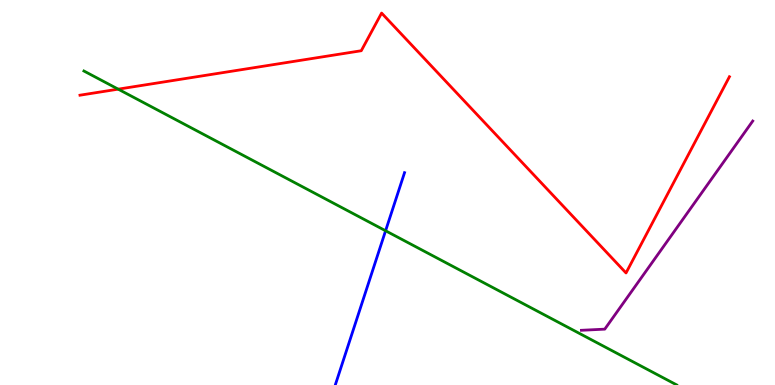[{'lines': ['blue', 'red'], 'intersections': []}, {'lines': ['green', 'red'], 'intersections': [{'x': 1.53, 'y': 7.68}]}, {'lines': ['purple', 'red'], 'intersections': []}, {'lines': ['blue', 'green'], 'intersections': [{'x': 4.98, 'y': 4.01}]}, {'lines': ['blue', 'purple'], 'intersections': []}, {'lines': ['green', 'purple'], 'intersections': []}]